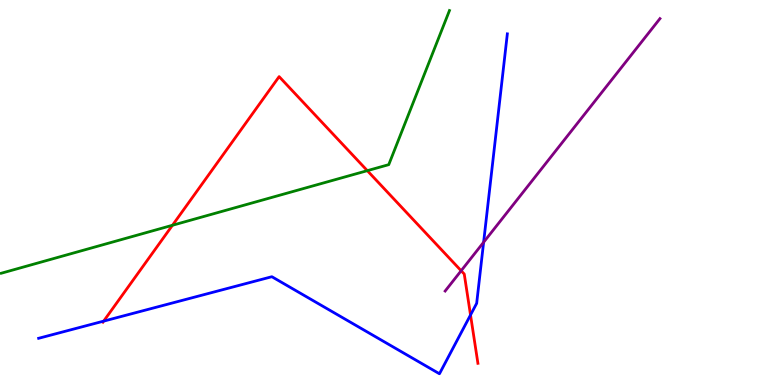[{'lines': ['blue', 'red'], 'intersections': [{'x': 1.34, 'y': 1.66}, {'x': 6.07, 'y': 1.82}]}, {'lines': ['green', 'red'], 'intersections': [{'x': 2.23, 'y': 4.15}, {'x': 4.74, 'y': 5.57}]}, {'lines': ['purple', 'red'], 'intersections': [{'x': 5.95, 'y': 2.97}]}, {'lines': ['blue', 'green'], 'intersections': []}, {'lines': ['blue', 'purple'], 'intersections': [{'x': 6.24, 'y': 3.71}]}, {'lines': ['green', 'purple'], 'intersections': []}]